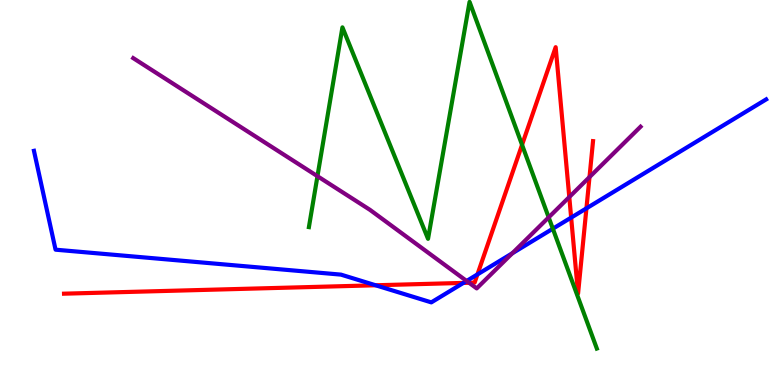[{'lines': ['blue', 'red'], 'intersections': [{'x': 4.85, 'y': 2.59}, {'x': 5.98, 'y': 2.65}, {'x': 6.16, 'y': 2.87}, {'x': 7.37, 'y': 4.35}, {'x': 7.57, 'y': 4.59}]}, {'lines': ['green', 'red'], 'intersections': [{'x': 6.74, 'y': 6.24}]}, {'lines': ['purple', 'red'], 'intersections': [{'x': 6.05, 'y': 2.66}, {'x': 7.35, 'y': 4.88}, {'x': 7.61, 'y': 5.4}]}, {'lines': ['blue', 'green'], 'intersections': [{'x': 7.13, 'y': 4.06}]}, {'lines': ['blue', 'purple'], 'intersections': [{'x': 6.02, 'y': 2.7}, {'x': 6.61, 'y': 3.42}]}, {'lines': ['green', 'purple'], 'intersections': [{'x': 4.1, 'y': 5.42}, {'x': 7.08, 'y': 4.35}]}]